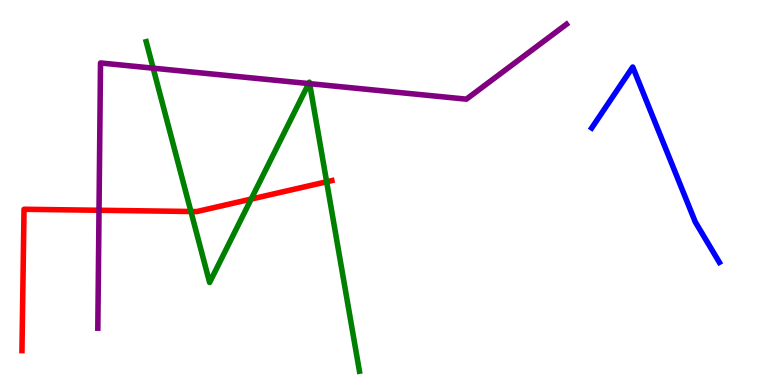[{'lines': ['blue', 'red'], 'intersections': []}, {'lines': ['green', 'red'], 'intersections': [{'x': 2.46, 'y': 4.51}, {'x': 3.24, 'y': 4.83}, {'x': 4.21, 'y': 5.28}]}, {'lines': ['purple', 'red'], 'intersections': [{'x': 1.28, 'y': 4.54}]}, {'lines': ['blue', 'green'], 'intersections': []}, {'lines': ['blue', 'purple'], 'intersections': []}, {'lines': ['green', 'purple'], 'intersections': [{'x': 1.98, 'y': 8.23}, {'x': 3.98, 'y': 7.83}, {'x': 4.0, 'y': 7.83}]}]